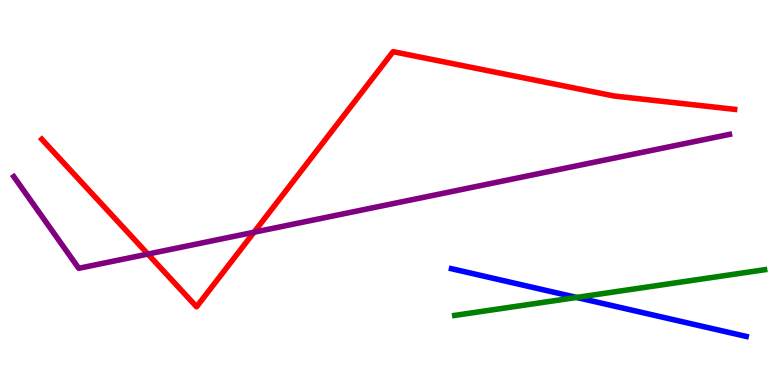[{'lines': ['blue', 'red'], 'intersections': []}, {'lines': ['green', 'red'], 'intersections': []}, {'lines': ['purple', 'red'], 'intersections': [{'x': 1.91, 'y': 3.4}, {'x': 3.28, 'y': 3.97}]}, {'lines': ['blue', 'green'], 'intersections': [{'x': 7.44, 'y': 2.27}]}, {'lines': ['blue', 'purple'], 'intersections': []}, {'lines': ['green', 'purple'], 'intersections': []}]